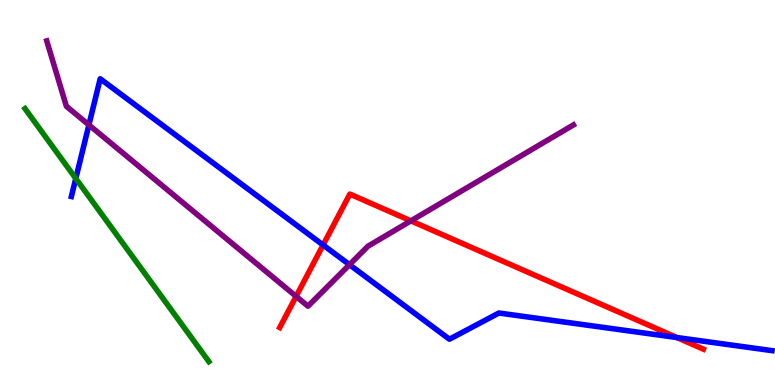[{'lines': ['blue', 'red'], 'intersections': [{'x': 4.17, 'y': 3.64}, {'x': 8.73, 'y': 1.23}]}, {'lines': ['green', 'red'], 'intersections': []}, {'lines': ['purple', 'red'], 'intersections': [{'x': 3.82, 'y': 2.3}, {'x': 5.3, 'y': 4.26}]}, {'lines': ['blue', 'green'], 'intersections': [{'x': 0.978, 'y': 5.36}]}, {'lines': ['blue', 'purple'], 'intersections': [{'x': 1.15, 'y': 6.76}, {'x': 4.51, 'y': 3.13}]}, {'lines': ['green', 'purple'], 'intersections': []}]